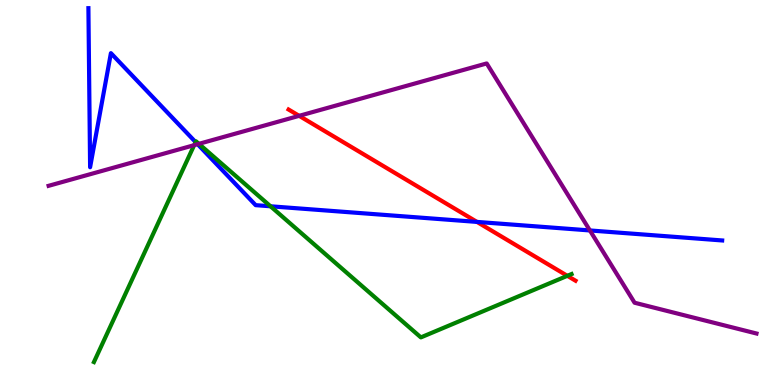[{'lines': ['blue', 'red'], 'intersections': [{'x': 6.15, 'y': 4.24}]}, {'lines': ['green', 'red'], 'intersections': [{'x': 7.32, 'y': 2.84}]}, {'lines': ['purple', 'red'], 'intersections': [{'x': 3.86, 'y': 6.99}]}, {'lines': ['blue', 'green'], 'intersections': [{'x': 2.52, 'y': 6.31}, {'x': 3.49, 'y': 4.64}]}, {'lines': ['blue', 'purple'], 'intersections': [{'x': 2.55, 'y': 6.25}, {'x': 7.61, 'y': 4.01}]}, {'lines': ['green', 'purple'], 'intersections': [{'x': 2.51, 'y': 6.23}, {'x': 2.57, 'y': 6.26}]}]